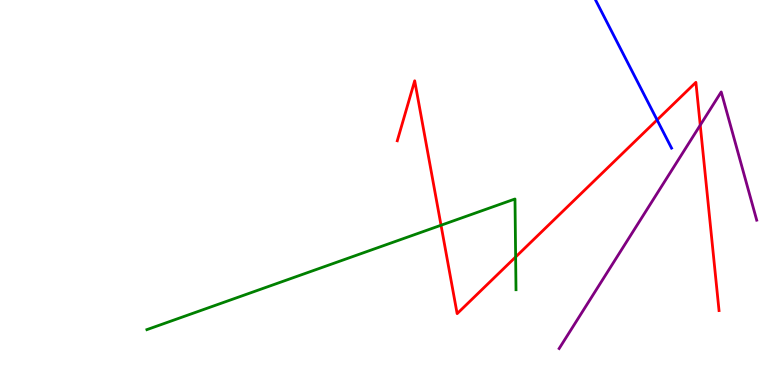[{'lines': ['blue', 'red'], 'intersections': [{'x': 8.48, 'y': 6.88}]}, {'lines': ['green', 'red'], 'intersections': [{'x': 5.69, 'y': 4.15}, {'x': 6.65, 'y': 3.33}]}, {'lines': ['purple', 'red'], 'intersections': [{'x': 9.04, 'y': 6.75}]}, {'lines': ['blue', 'green'], 'intersections': []}, {'lines': ['blue', 'purple'], 'intersections': []}, {'lines': ['green', 'purple'], 'intersections': []}]